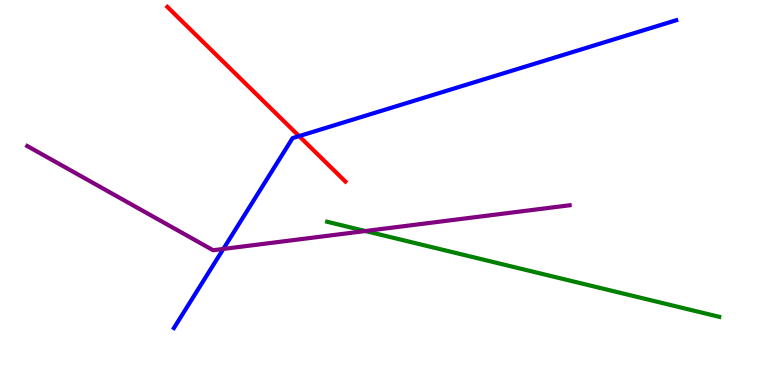[{'lines': ['blue', 'red'], 'intersections': [{'x': 3.86, 'y': 6.46}]}, {'lines': ['green', 'red'], 'intersections': []}, {'lines': ['purple', 'red'], 'intersections': []}, {'lines': ['blue', 'green'], 'intersections': []}, {'lines': ['blue', 'purple'], 'intersections': [{'x': 2.88, 'y': 3.53}]}, {'lines': ['green', 'purple'], 'intersections': [{'x': 4.71, 'y': 4.0}]}]